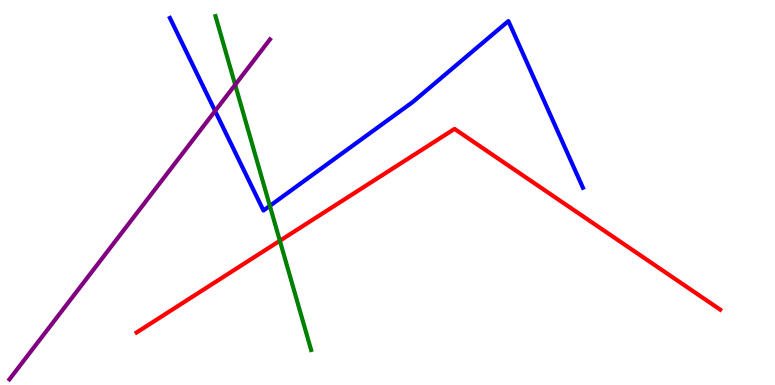[{'lines': ['blue', 'red'], 'intersections': []}, {'lines': ['green', 'red'], 'intersections': [{'x': 3.61, 'y': 3.75}]}, {'lines': ['purple', 'red'], 'intersections': []}, {'lines': ['blue', 'green'], 'intersections': [{'x': 3.48, 'y': 4.65}]}, {'lines': ['blue', 'purple'], 'intersections': [{'x': 2.78, 'y': 7.12}]}, {'lines': ['green', 'purple'], 'intersections': [{'x': 3.03, 'y': 7.8}]}]